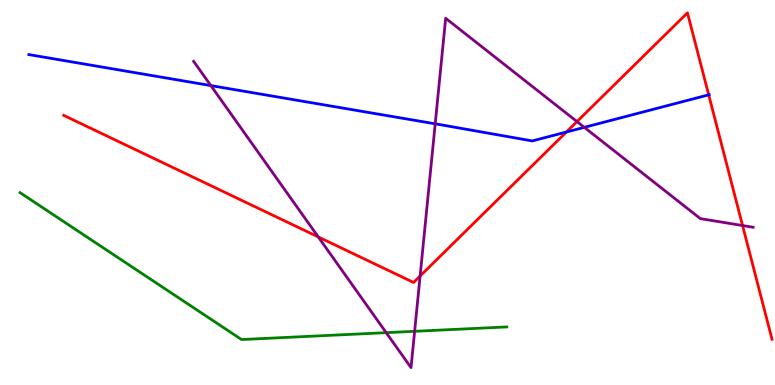[{'lines': ['blue', 'red'], 'intersections': [{'x': 7.31, 'y': 6.57}, {'x': 9.14, 'y': 7.54}]}, {'lines': ['green', 'red'], 'intersections': []}, {'lines': ['purple', 'red'], 'intersections': [{'x': 4.11, 'y': 3.85}, {'x': 5.42, 'y': 2.83}, {'x': 7.45, 'y': 6.84}, {'x': 9.58, 'y': 4.14}]}, {'lines': ['blue', 'green'], 'intersections': []}, {'lines': ['blue', 'purple'], 'intersections': [{'x': 2.72, 'y': 7.78}, {'x': 5.62, 'y': 6.78}, {'x': 7.54, 'y': 6.69}]}, {'lines': ['green', 'purple'], 'intersections': [{'x': 4.98, 'y': 1.36}, {'x': 5.35, 'y': 1.39}]}]